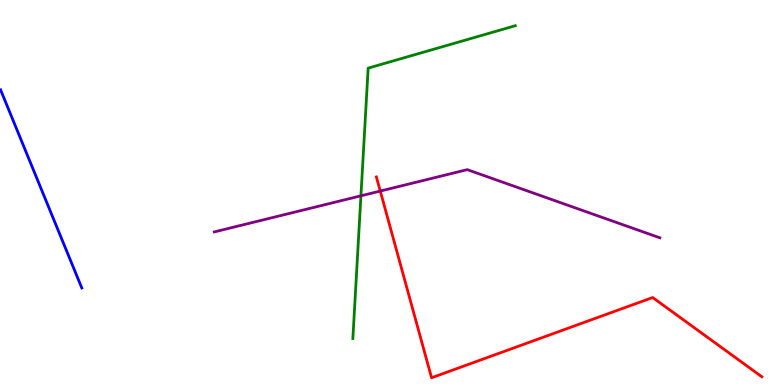[{'lines': ['blue', 'red'], 'intersections': []}, {'lines': ['green', 'red'], 'intersections': []}, {'lines': ['purple', 'red'], 'intersections': [{'x': 4.91, 'y': 5.04}]}, {'lines': ['blue', 'green'], 'intersections': []}, {'lines': ['blue', 'purple'], 'intersections': []}, {'lines': ['green', 'purple'], 'intersections': [{'x': 4.66, 'y': 4.91}]}]